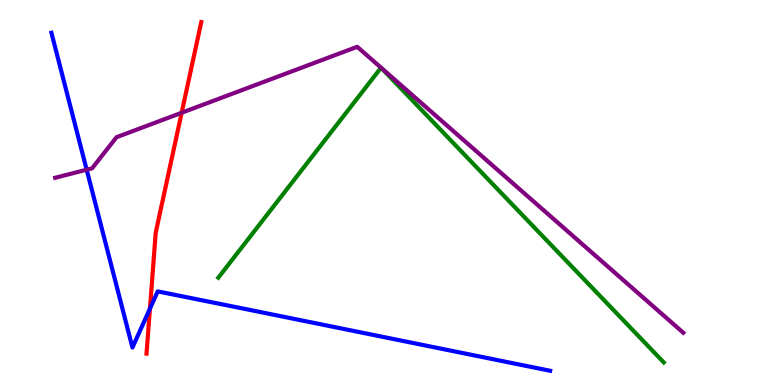[{'lines': ['blue', 'red'], 'intersections': [{'x': 1.93, 'y': 1.98}]}, {'lines': ['green', 'red'], 'intersections': []}, {'lines': ['purple', 'red'], 'intersections': [{'x': 2.34, 'y': 7.07}]}, {'lines': ['blue', 'green'], 'intersections': []}, {'lines': ['blue', 'purple'], 'intersections': [{'x': 1.12, 'y': 5.59}]}, {'lines': ['green', 'purple'], 'intersections': [{'x': 4.92, 'y': 8.24}, {'x': 4.92, 'y': 8.24}]}]